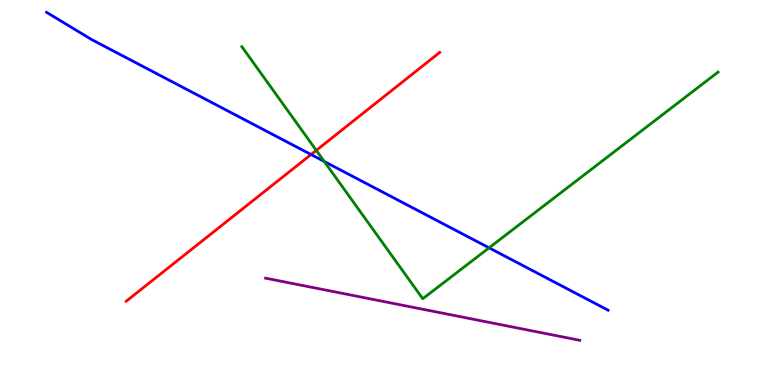[{'lines': ['blue', 'red'], 'intersections': [{'x': 4.01, 'y': 5.99}]}, {'lines': ['green', 'red'], 'intersections': [{'x': 4.08, 'y': 6.09}]}, {'lines': ['purple', 'red'], 'intersections': []}, {'lines': ['blue', 'green'], 'intersections': [{'x': 4.18, 'y': 5.81}, {'x': 6.31, 'y': 3.56}]}, {'lines': ['blue', 'purple'], 'intersections': []}, {'lines': ['green', 'purple'], 'intersections': []}]